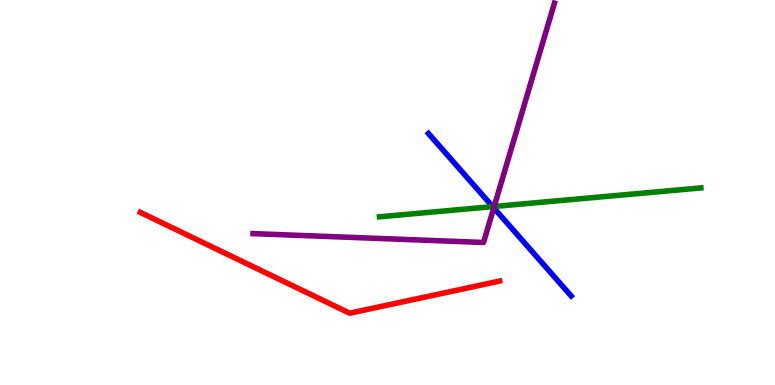[{'lines': ['blue', 'red'], 'intersections': []}, {'lines': ['green', 'red'], 'intersections': []}, {'lines': ['purple', 'red'], 'intersections': []}, {'lines': ['blue', 'green'], 'intersections': [{'x': 6.36, 'y': 4.63}]}, {'lines': ['blue', 'purple'], 'intersections': [{'x': 6.37, 'y': 4.6}]}, {'lines': ['green', 'purple'], 'intersections': [{'x': 6.38, 'y': 4.64}]}]